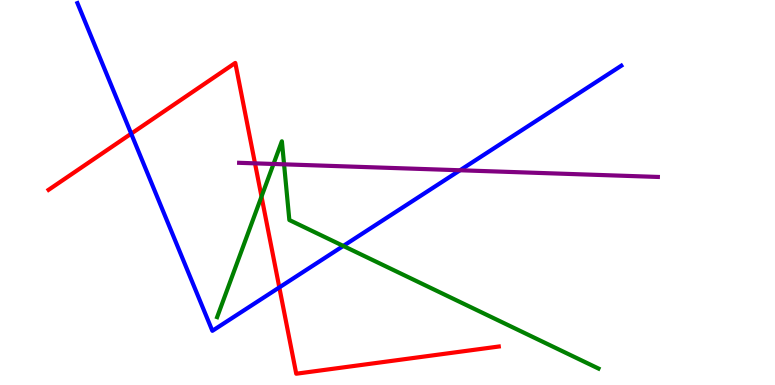[{'lines': ['blue', 'red'], 'intersections': [{'x': 1.69, 'y': 6.53}, {'x': 3.6, 'y': 2.53}]}, {'lines': ['green', 'red'], 'intersections': [{'x': 3.37, 'y': 4.89}]}, {'lines': ['purple', 'red'], 'intersections': [{'x': 3.29, 'y': 5.76}]}, {'lines': ['blue', 'green'], 'intersections': [{'x': 4.43, 'y': 3.61}]}, {'lines': ['blue', 'purple'], 'intersections': [{'x': 5.94, 'y': 5.58}]}, {'lines': ['green', 'purple'], 'intersections': [{'x': 3.53, 'y': 5.74}, {'x': 3.67, 'y': 5.73}]}]